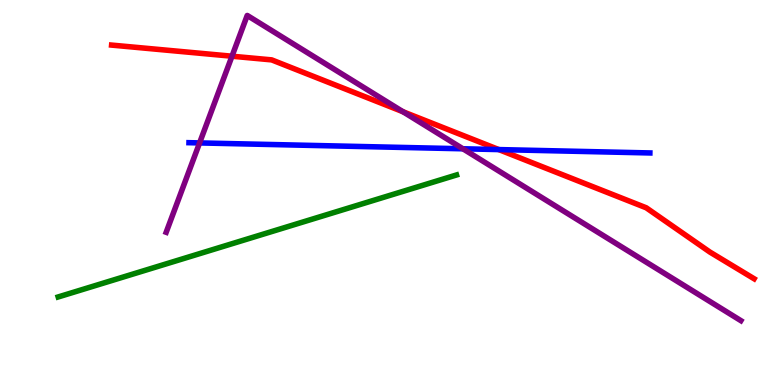[{'lines': ['blue', 'red'], 'intersections': [{'x': 6.44, 'y': 6.11}]}, {'lines': ['green', 'red'], 'intersections': []}, {'lines': ['purple', 'red'], 'intersections': [{'x': 2.99, 'y': 8.54}, {'x': 5.2, 'y': 7.1}]}, {'lines': ['blue', 'green'], 'intersections': []}, {'lines': ['blue', 'purple'], 'intersections': [{'x': 2.58, 'y': 6.29}, {'x': 5.97, 'y': 6.14}]}, {'lines': ['green', 'purple'], 'intersections': []}]